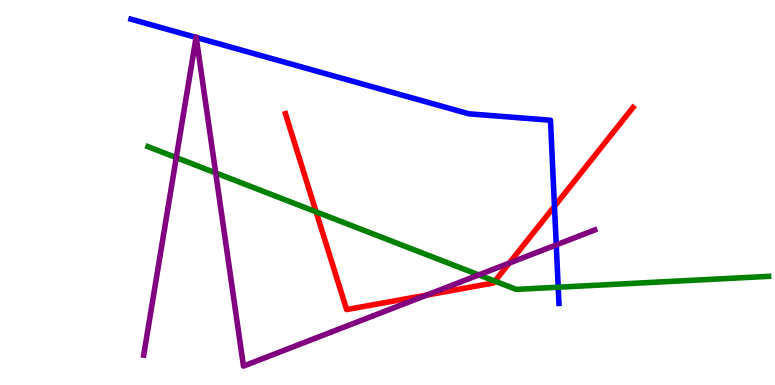[{'lines': ['blue', 'red'], 'intersections': [{'x': 7.15, 'y': 4.64}]}, {'lines': ['green', 'red'], 'intersections': [{'x': 4.08, 'y': 4.5}, {'x': 6.39, 'y': 2.7}]}, {'lines': ['purple', 'red'], 'intersections': [{'x': 5.51, 'y': 2.34}, {'x': 6.57, 'y': 3.17}]}, {'lines': ['blue', 'green'], 'intersections': [{'x': 7.2, 'y': 2.54}]}, {'lines': ['blue', 'purple'], 'intersections': [{'x': 2.53, 'y': 9.03}, {'x': 2.53, 'y': 9.03}, {'x': 7.18, 'y': 3.64}]}, {'lines': ['green', 'purple'], 'intersections': [{'x': 2.27, 'y': 5.91}, {'x': 2.78, 'y': 5.51}, {'x': 6.18, 'y': 2.86}]}]